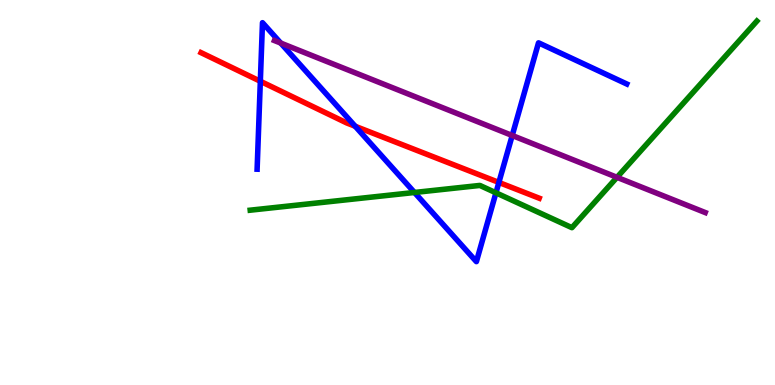[{'lines': ['blue', 'red'], 'intersections': [{'x': 3.36, 'y': 7.89}, {'x': 4.58, 'y': 6.72}, {'x': 6.44, 'y': 5.26}]}, {'lines': ['green', 'red'], 'intersections': []}, {'lines': ['purple', 'red'], 'intersections': []}, {'lines': ['blue', 'green'], 'intersections': [{'x': 5.35, 'y': 5.0}, {'x': 6.4, 'y': 4.99}]}, {'lines': ['blue', 'purple'], 'intersections': [{'x': 3.62, 'y': 8.88}, {'x': 6.61, 'y': 6.48}]}, {'lines': ['green', 'purple'], 'intersections': [{'x': 7.96, 'y': 5.39}]}]